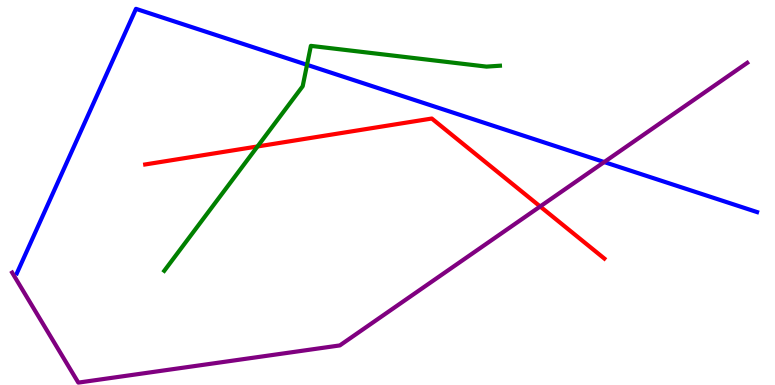[{'lines': ['blue', 'red'], 'intersections': []}, {'lines': ['green', 'red'], 'intersections': [{'x': 3.32, 'y': 6.2}]}, {'lines': ['purple', 'red'], 'intersections': [{'x': 6.97, 'y': 4.64}]}, {'lines': ['blue', 'green'], 'intersections': [{'x': 3.96, 'y': 8.32}]}, {'lines': ['blue', 'purple'], 'intersections': [{'x': 7.8, 'y': 5.79}]}, {'lines': ['green', 'purple'], 'intersections': []}]